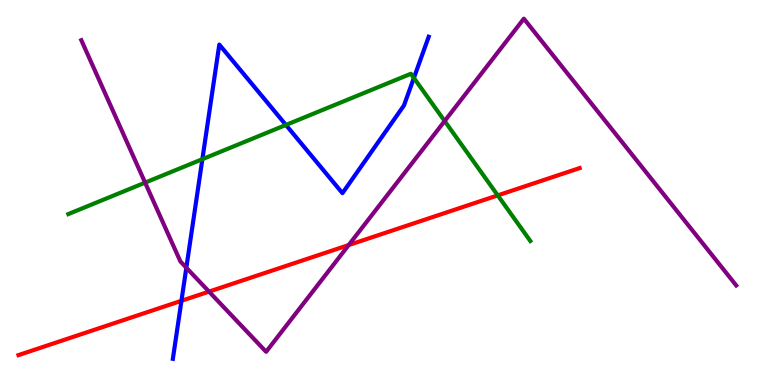[{'lines': ['blue', 'red'], 'intersections': [{'x': 2.34, 'y': 2.19}]}, {'lines': ['green', 'red'], 'intersections': [{'x': 6.42, 'y': 4.93}]}, {'lines': ['purple', 'red'], 'intersections': [{'x': 2.7, 'y': 2.43}, {'x': 4.5, 'y': 3.63}]}, {'lines': ['blue', 'green'], 'intersections': [{'x': 2.61, 'y': 5.87}, {'x': 3.69, 'y': 6.75}, {'x': 5.34, 'y': 7.98}]}, {'lines': ['blue', 'purple'], 'intersections': [{'x': 2.4, 'y': 3.05}]}, {'lines': ['green', 'purple'], 'intersections': [{'x': 1.87, 'y': 5.26}, {'x': 5.74, 'y': 6.86}]}]